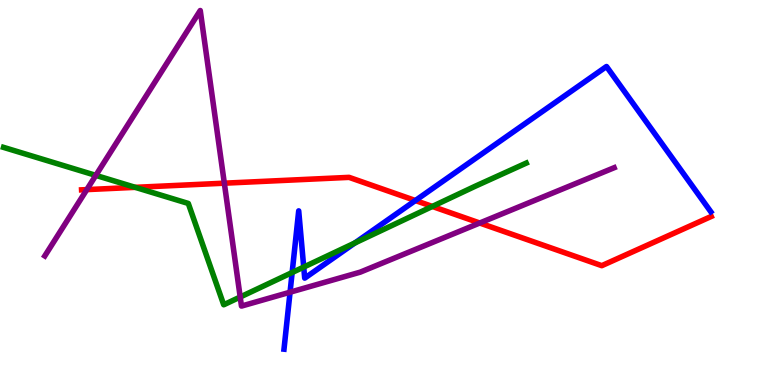[{'lines': ['blue', 'red'], 'intersections': [{'x': 5.36, 'y': 4.79}]}, {'lines': ['green', 'red'], 'intersections': [{'x': 1.75, 'y': 5.13}, {'x': 5.58, 'y': 4.64}]}, {'lines': ['purple', 'red'], 'intersections': [{'x': 1.12, 'y': 5.08}, {'x': 2.89, 'y': 5.24}, {'x': 6.19, 'y': 4.21}]}, {'lines': ['blue', 'green'], 'intersections': [{'x': 3.77, 'y': 2.92}, {'x': 3.92, 'y': 3.06}, {'x': 4.58, 'y': 3.69}]}, {'lines': ['blue', 'purple'], 'intersections': [{'x': 3.74, 'y': 2.41}]}, {'lines': ['green', 'purple'], 'intersections': [{'x': 1.24, 'y': 5.44}, {'x': 3.1, 'y': 2.29}]}]